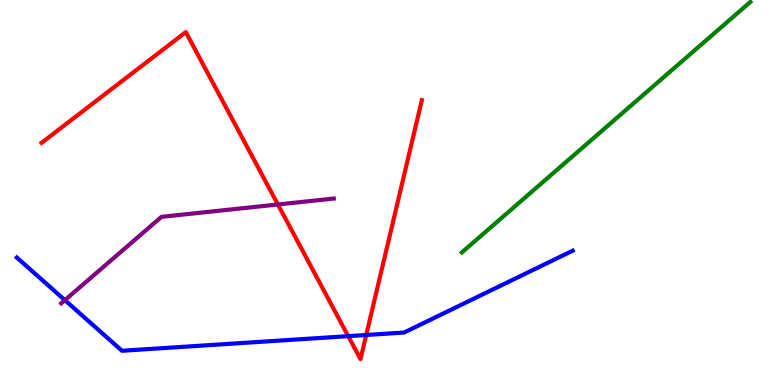[{'lines': ['blue', 'red'], 'intersections': [{'x': 4.49, 'y': 1.27}, {'x': 4.73, 'y': 1.3}]}, {'lines': ['green', 'red'], 'intersections': []}, {'lines': ['purple', 'red'], 'intersections': [{'x': 3.59, 'y': 4.69}]}, {'lines': ['blue', 'green'], 'intersections': []}, {'lines': ['blue', 'purple'], 'intersections': [{'x': 0.837, 'y': 2.2}]}, {'lines': ['green', 'purple'], 'intersections': []}]